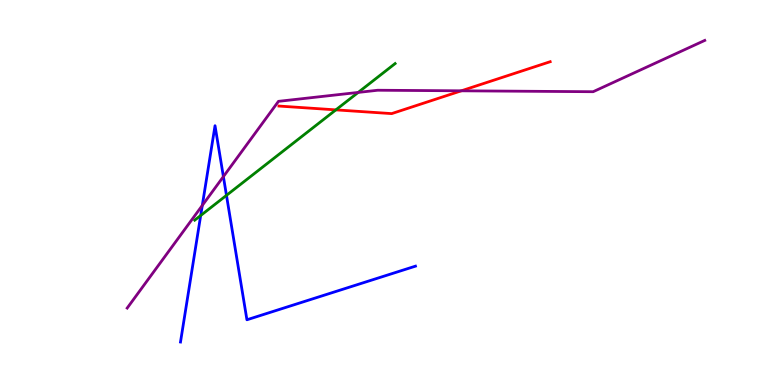[{'lines': ['blue', 'red'], 'intersections': []}, {'lines': ['green', 'red'], 'intersections': [{'x': 4.33, 'y': 7.15}]}, {'lines': ['purple', 'red'], 'intersections': [{'x': 5.95, 'y': 7.64}]}, {'lines': ['blue', 'green'], 'intersections': [{'x': 2.59, 'y': 4.4}, {'x': 2.92, 'y': 4.93}]}, {'lines': ['blue', 'purple'], 'intersections': [{'x': 2.61, 'y': 4.66}, {'x': 2.88, 'y': 5.41}]}, {'lines': ['green', 'purple'], 'intersections': [{'x': 4.62, 'y': 7.6}]}]